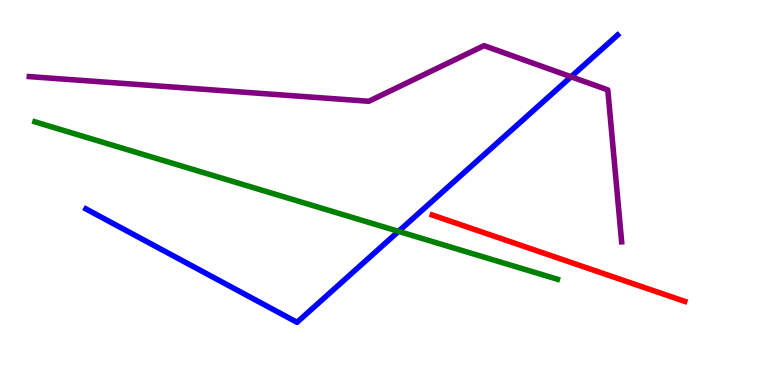[{'lines': ['blue', 'red'], 'intersections': []}, {'lines': ['green', 'red'], 'intersections': []}, {'lines': ['purple', 'red'], 'intersections': []}, {'lines': ['blue', 'green'], 'intersections': [{'x': 5.14, 'y': 3.99}]}, {'lines': ['blue', 'purple'], 'intersections': [{'x': 7.37, 'y': 8.01}]}, {'lines': ['green', 'purple'], 'intersections': []}]